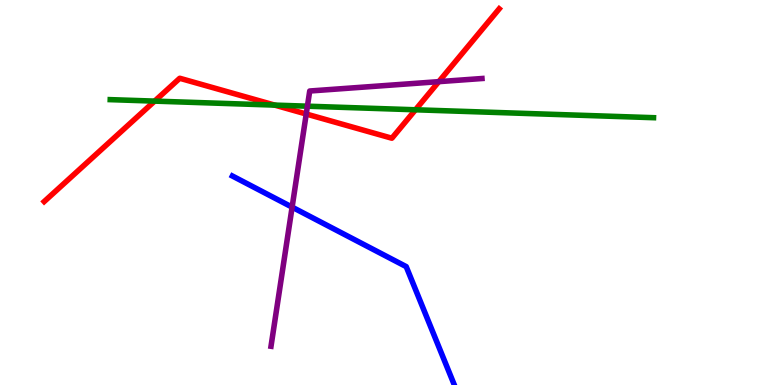[{'lines': ['blue', 'red'], 'intersections': []}, {'lines': ['green', 'red'], 'intersections': [{'x': 2.0, 'y': 7.37}, {'x': 3.54, 'y': 7.27}, {'x': 5.36, 'y': 7.15}]}, {'lines': ['purple', 'red'], 'intersections': [{'x': 3.95, 'y': 7.04}, {'x': 5.66, 'y': 7.88}]}, {'lines': ['blue', 'green'], 'intersections': []}, {'lines': ['blue', 'purple'], 'intersections': [{'x': 3.77, 'y': 4.62}]}, {'lines': ['green', 'purple'], 'intersections': [{'x': 3.97, 'y': 7.24}]}]